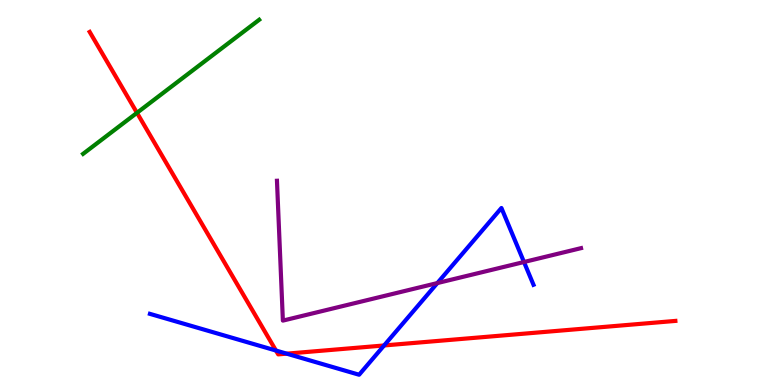[{'lines': ['blue', 'red'], 'intersections': [{'x': 3.56, 'y': 0.895}, {'x': 3.7, 'y': 0.814}, {'x': 4.96, 'y': 1.03}]}, {'lines': ['green', 'red'], 'intersections': [{'x': 1.77, 'y': 7.07}]}, {'lines': ['purple', 'red'], 'intersections': []}, {'lines': ['blue', 'green'], 'intersections': []}, {'lines': ['blue', 'purple'], 'intersections': [{'x': 5.64, 'y': 2.65}, {'x': 6.76, 'y': 3.19}]}, {'lines': ['green', 'purple'], 'intersections': []}]